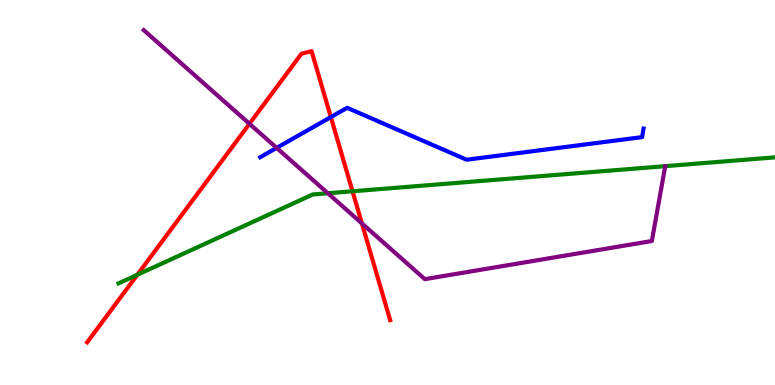[{'lines': ['blue', 'red'], 'intersections': [{'x': 4.27, 'y': 6.96}]}, {'lines': ['green', 'red'], 'intersections': [{'x': 1.77, 'y': 2.86}, {'x': 4.55, 'y': 5.03}]}, {'lines': ['purple', 'red'], 'intersections': [{'x': 3.22, 'y': 6.78}, {'x': 4.67, 'y': 4.2}]}, {'lines': ['blue', 'green'], 'intersections': []}, {'lines': ['blue', 'purple'], 'intersections': [{'x': 3.57, 'y': 6.16}]}, {'lines': ['green', 'purple'], 'intersections': [{'x': 4.23, 'y': 4.98}]}]